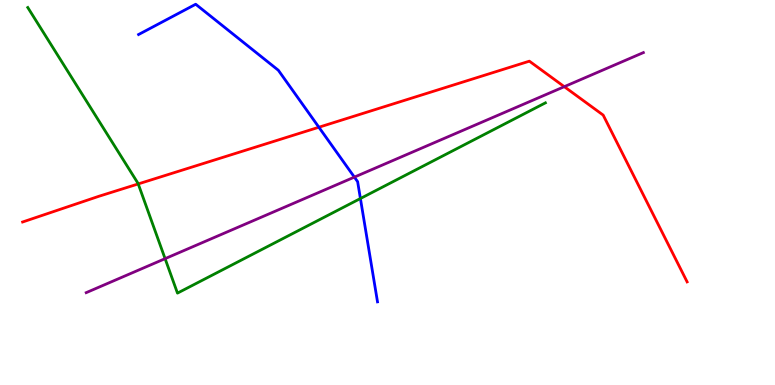[{'lines': ['blue', 'red'], 'intersections': [{'x': 4.11, 'y': 6.7}]}, {'lines': ['green', 'red'], 'intersections': [{'x': 1.78, 'y': 5.22}]}, {'lines': ['purple', 'red'], 'intersections': [{'x': 7.28, 'y': 7.75}]}, {'lines': ['blue', 'green'], 'intersections': [{'x': 4.65, 'y': 4.84}]}, {'lines': ['blue', 'purple'], 'intersections': [{'x': 4.57, 'y': 5.4}]}, {'lines': ['green', 'purple'], 'intersections': [{'x': 2.13, 'y': 3.28}]}]